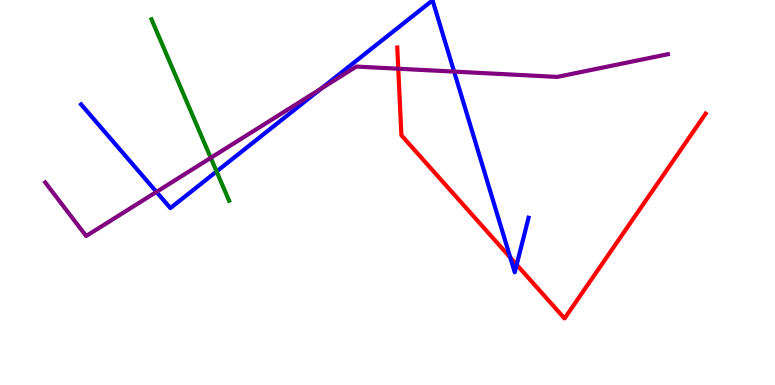[{'lines': ['blue', 'red'], 'intersections': [{'x': 6.58, 'y': 3.31}, {'x': 6.67, 'y': 3.12}]}, {'lines': ['green', 'red'], 'intersections': []}, {'lines': ['purple', 'red'], 'intersections': [{'x': 5.14, 'y': 8.21}]}, {'lines': ['blue', 'green'], 'intersections': [{'x': 2.79, 'y': 5.55}]}, {'lines': ['blue', 'purple'], 'intersections': [{'x': 2.02, 'y': 5.02}, {'x': 4.14, 'y': 7.7}, {'x': 5.86, 'y': 8.14}]}, {'lines': ['green', 'purple'], 'intersections': [{'x': 2.72, 'y': 5.9}]}]